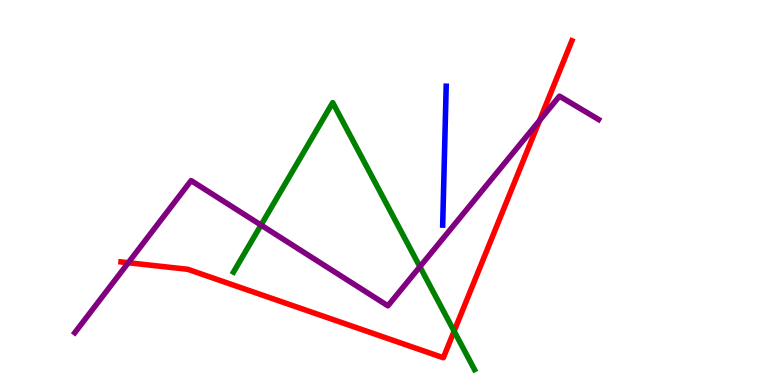[{'lines': ['blue', 'red'], 'intersections': []}, {'lines': ['green', 'red'], 'intersections': [{'x': 5.86, 'y': 1.4}]}, {'lines': ['purple', 'red'], 'intersections': [{'x': 1.66, 'y': 3.18}, {'x': 6.96, 'y': 6.87}]}, {'lines': ['blue', 'green'], 'intersections': []}, {'lines': ['blue', 'purple'], 'intersections': []}, {'lines': ['green', 'purple'], 'intersections': [{'x': 3.37, 'y': 4.15}, {'x': 5.42, 'y': 3.07}]}]